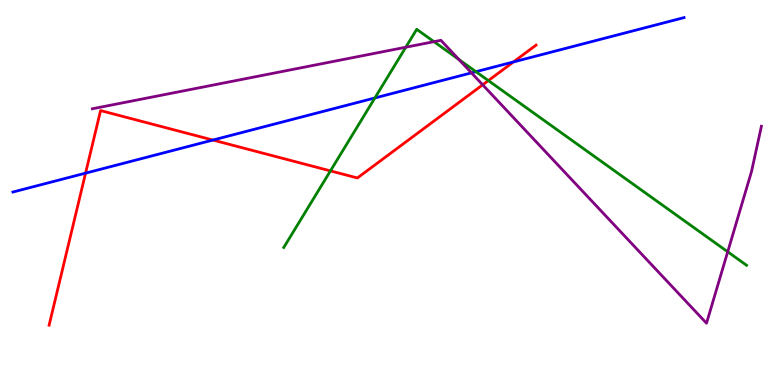[{'lines': ['blue', 'red'], 'intersections': [{'x': 1.1, 'y': 5.5}, {'x': 2.75, 'y': 6.36}, {'x': 6.62, 'y': 8.39}]}, {'lines': ['green', 'red'], 'intersections': [{'x': 4.26, 'y': 5.56}, {'x': 6.3, 'y': 7.91}]}, {'lines': ['purple', 'red'], 'intersections': [{'x': 6.23, 'y': 7.8}]}, {'lines': ['blue', 'green'], 'intersections': [{'x': 4.84, 'y': 7.46}, {'x': 6.14, 'y': 8.14}]}, {'lines': ['blue', 'purple'], 'intersections': [{'x': 6.08, 'y': 8.11}]}, {'lines': ['green', 'purple'], 'intersections': [{'x': 5.24, 'y': 8.77}, {'x': 5.6, 'y': 8.92}, {'x': 5.92, 'y': 8.45}, {'x': 9.39, 'y': 3.46}]}]